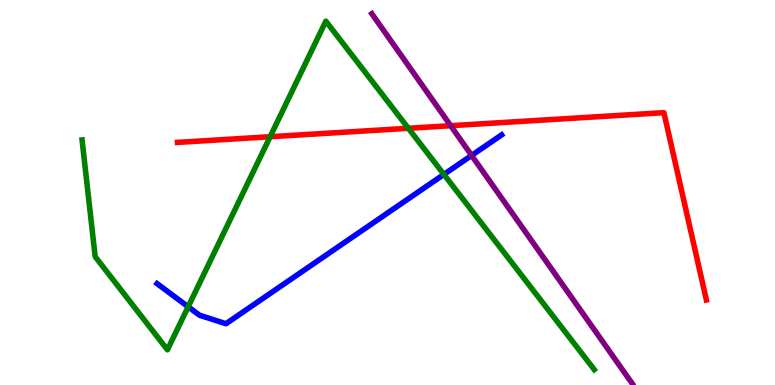[{'lines': ['blue', 'red'], 'intersections': []}, {'lines': ['green', 'red'], 'intersections': [{'x': 3.49, 'y': 6.45}, {'x': 5.27, 'y': 6.67}]}, {'lines': ['purple', 'red'], 'intersections': [{'x': 5.82, 'y': 6.74}]}, {'lines': ['blue', 'green'], 'intersections': [{'x': 2.43, 'y': 2.03}, {'x': 5.73, 'y': 5.47}]}, {'lines': ['blue', 'purple'], 'intersections': [{'x': 6.09, 'y': 5.96}]}, {'lines': ['green', 'purple'], 'intersections': []}]